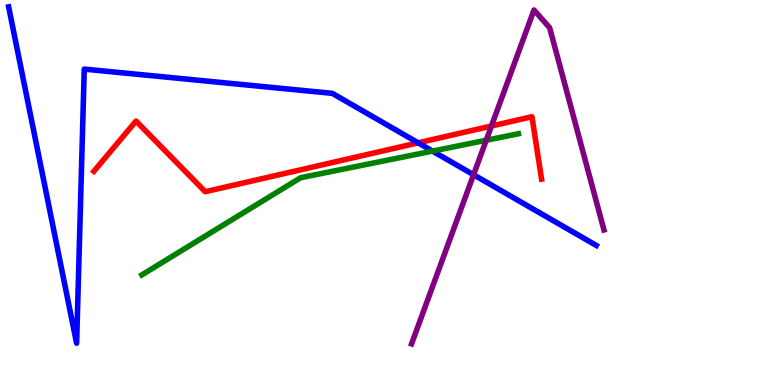[{'lines': ['blue', 'red'], 'intersections': [{'x': 5.4, 'y': 6.29}]}, {'lines': ['green', 'red'], 'intersections': []}, {'lines': ['purple', 'red'], 'intersections': [{'x': 6.34, 'y': 6.73}]}, {'lines': ['blue', 'green'], 'intersections': [{'x': 5.58, 'y': 6.08}]}, {'lines': ['blue', 'purple'], 'intersections': [{'x': 6.11, 'y': 5.46}]}, {'lines': ['green', 'purple'], 'intersections': [{'x': 6.27, 'y': 6.36}]}]